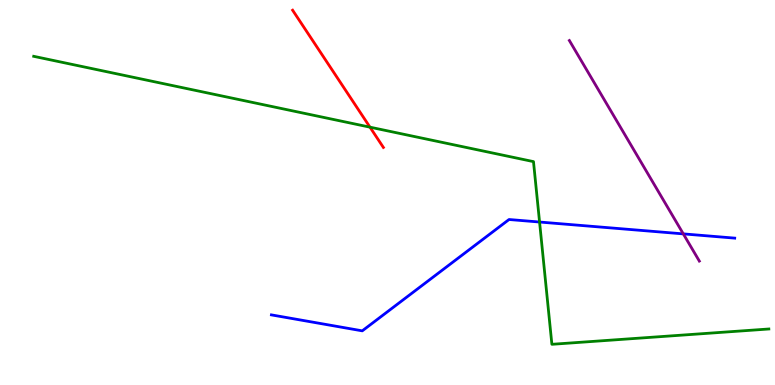[{'lines': ['blue', 'red'], 'intersections': []}, {'lines': ['green', 'red'], 'intersections': [{'x': 4.77, 'y': 6.7}]}, {'lines': ['purple', 'red'], 'intersections': []}, {'lines': ['blue', 'green'], 'intersections': [{'x': 6.96, 'y': 4.23}]}, {'lines': ['blue', 'purple'], 'intersections': [{'x': 8.82, 'y': 3.93}]}, {'lines': ['green', 'purple'], 'intersections': []}]